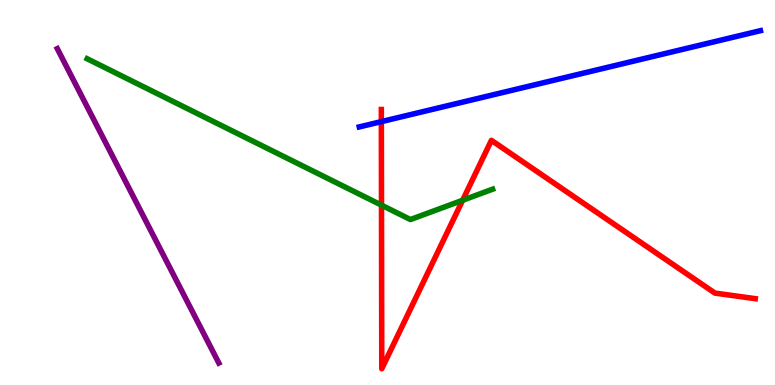[{'lines': ['blue', 'red'], 'intersections': [{'x': 4.92, 'y': 6.84}]}, {'lines': ['green', 'red'], 'intersections': [{'x': 4.92, 'y': 4.67}, {'x': 5.97, 'y': 4.8}]}, {'lines': ['purple', 'red'], 'intersections': []}, {'lines': ['blue', 'green'], 'intersections': []}, {'lines': ['blue', 'purple'], 'intersections': []}, {'lines': ['green', 'purple'], 'intersections': []}]